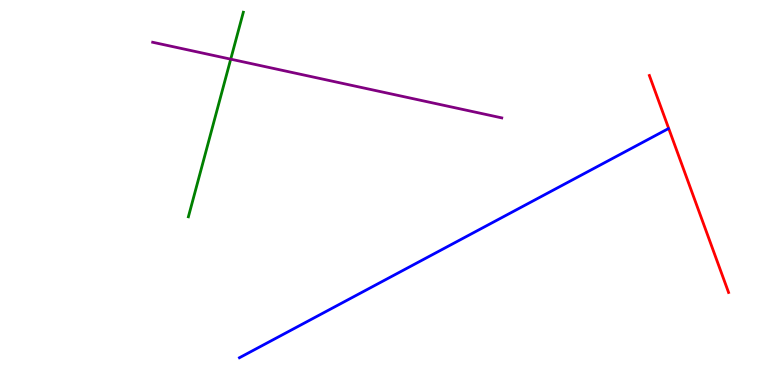[{'lines': ['blue', 'red'], 'intersections': []}, {'lines': ['green', 'red'], 'intersections': []}, {'lines': ['purple', 'red'], 'intersections': []}, {'lines': ['blue', 'green'], 'intersections': []}, {'lines': ['blue', 'purple'], 'intersections': []}, {'lines': ['green', 'purple'], 'intersections': [{'x': 2.98, 'y': 8.46}]}]